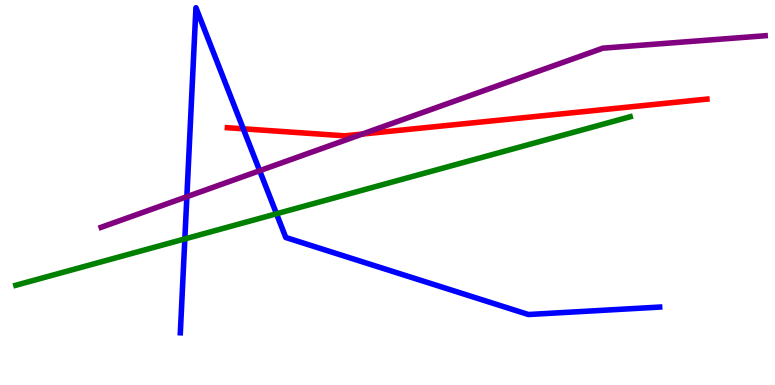[{'lines': ['blue', 'red'], 'intersections': [{'x': 3.14, 'y': 6.65}]}, {'lines': ['green', 'red'], 'intersections': []}, {'lines': ['purple', 'red'], 'intersections': [{'x': 4.67, 'y': 6.52}]}, {'lines': ['blue', 'green'], 'intersections': [{'x': 2.39, 'y': 3.79}, {'x': 3.57, 'y': 4.45}]}, {'lines': ['blue', 'purple'], 'intersections': [{'x': 2.41, 'y': 4.89}, {'x': 3.35, 'y': 5.57}]}, {'lines': ['green', 'purple'], 'intersections': []}]